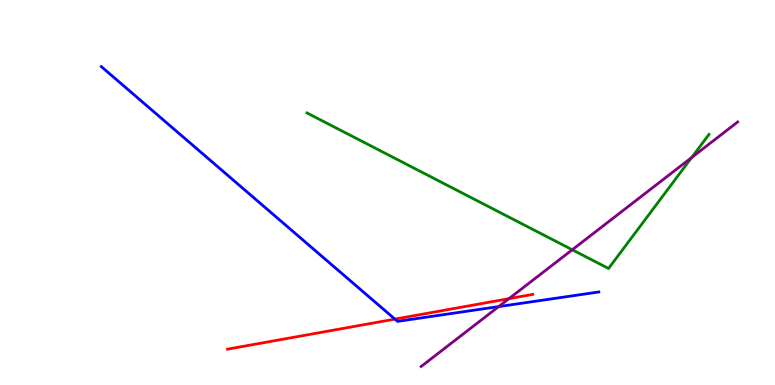[{'lines': ['blue', 'red'], 'intersections': [{'x': 5.1, 'y': 1.71}]}, {'lines': ['green', 'red'], 'intersections': []}, {'lines': ['purple', 'red'], 'intersections': [{'x': 6.57, 'y': 2.24}]}, {'lines': ['blue', 'green'], 'intersections': []}, {'lines': ['blue', 'purple'], 'intersections': [{'x': 6.43, 'y': 2.04}]}, {'lines': ['green', 'purple'], 'intersections': [{'x': 7.38, 'y': 3.51}, {'x': 8.93, 'y': 5.91}]}]